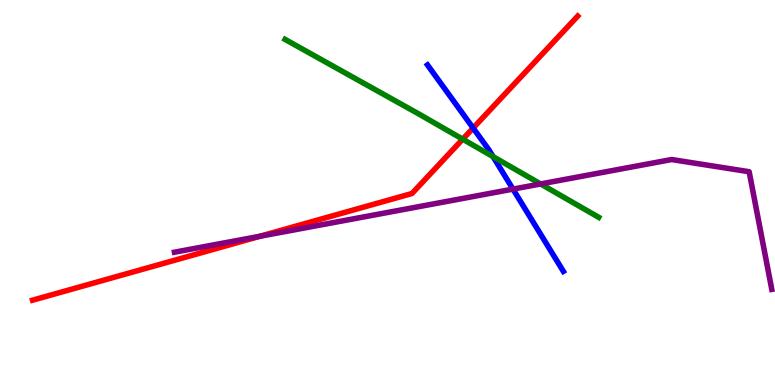[{'lines': ['blue', 'red'], 'intersections': [{'x': 6.1, 'y': 6.67}]}, {'lines': ['green', 'red'], 'intersections': [{'x': 5.97, 'y': 6.38}]}, {'lines': ['purple', 'red'], 'intersections': [{'x': 3.35, 'y': 3.86}]}, {'lines': ['blue', 'green'], 'intersections': [{'x': 6.36, 'y': 5.93}]}, {'lines': ['blue', 'purple'], 'intersections': [{'x': 6.62, 'y': 5.09}]}, {'lines': ['green', 'purple'], 'intersections': [{'x': 6.98, 'y': 5.22}]}]